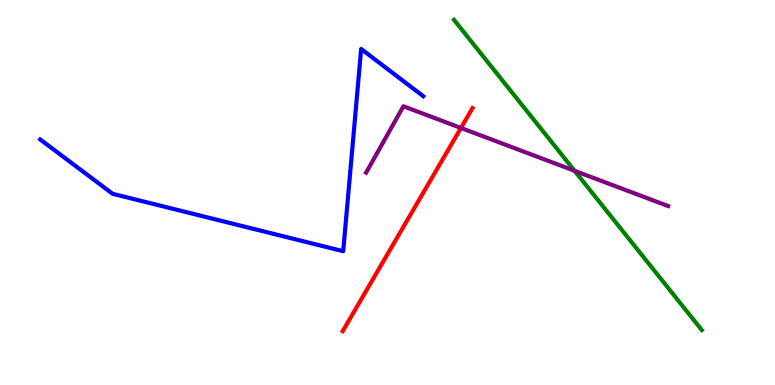[{'lines': ['blue', 'red'], 'intersections': []}, {'lines': ['green', 'red'], 'intersections': []}, {'lines': ['purple', 'red'], 'intersections': [{'x': 5.95, 'y': 6.68}]}, {'lines': ['blue', 'green'], 'intersections': []}, {'lines': ['blue', 'purple'], 'intersections': []}, {'lines': ['green', 'purple'], 'intersections': [{'x': 7.41, 'y': 5.56}]}]